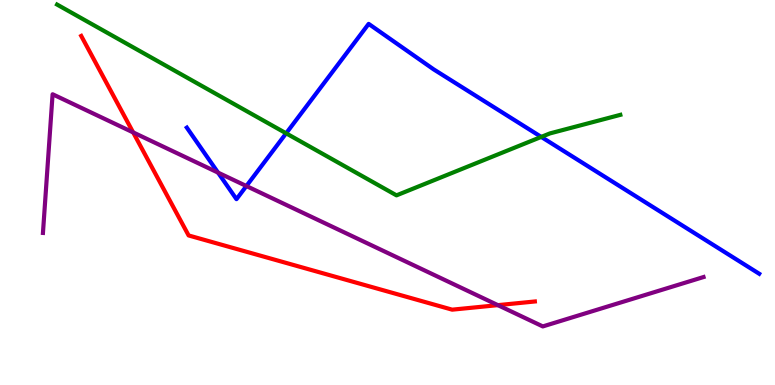[{'lines': ['blue', 'red'], 'intersections': []}, {'lines': ['green', 'red'], 'intersections': []}, {'lines': ['purple', 'red'], 'intersections': [{'x': 1.72, 'y': 6.56}, {'x': 6.42, 'y': 2.07}]}, {'lines': ['blue', 'green'], 'intersections': [{'x': 3.69, 'y': 6.54}, {'x': 6.98, 'y': 6.44}]}, {'lines': ['blue', 'purple'], 'intersections': [{'x': 2.81, 'y': 5.52}, {'x': 3.18, 'y': 5.17}]}, {'lines': ['green', 'purple'], 'intersections': []}]